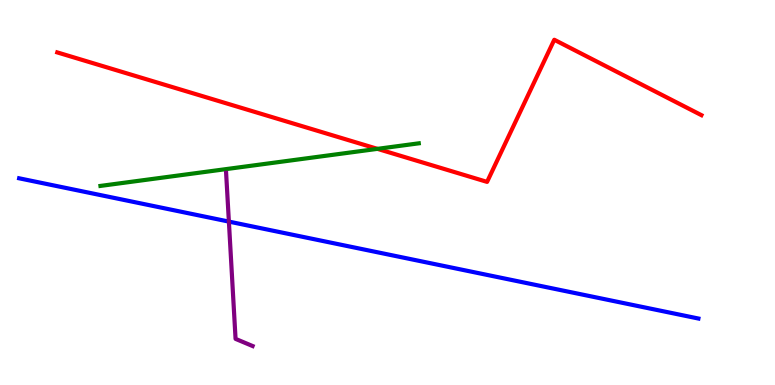[{'lines': ['blue', 'red'], 'intersections': []}, {'lines': ['green', 'red'], 'intersections': [{'x': 4.87, 'y': 6.13}]}, {'lines': ['purple', 'red'], 'intersections': []}, {'lines': ['blue', 'green'], 'intersections': []}, {'lines': ['blue', 'purple'], 'intersections': [{'x': 2.95, 'y': 4.24}]}, {'lines': ['green', 'purple'], 'intersections': []}]